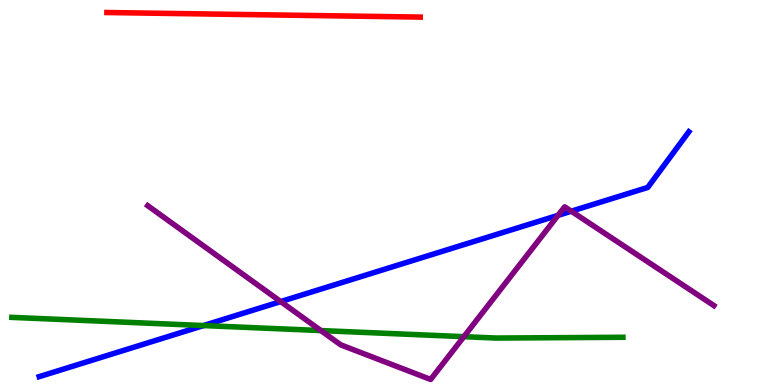[{'lines': ['blue', 'red'], 'intersections': []}, {'lines': ['green', 'red'], 'intersections': []}, {'lines': ['purple', 'red'], 'intersections': []}, {'lines': ['blue', 'green'], 'intersections': [{'x': 2.63, 'y': 1.54}]}, {'lines': ['blue', 'purple'], 'intersections': [{'x': 3.62, 'y': 2.17}, {'x': 7.2, 'y': 4.41}, {'x': 7.37, 'y': 4.51}]}, {'lines': ['green', 'purple'], 'intersections': [{'x': 4.14, 'y': 1.41}, {'x': 5.99, 'y': 1.26}]}]